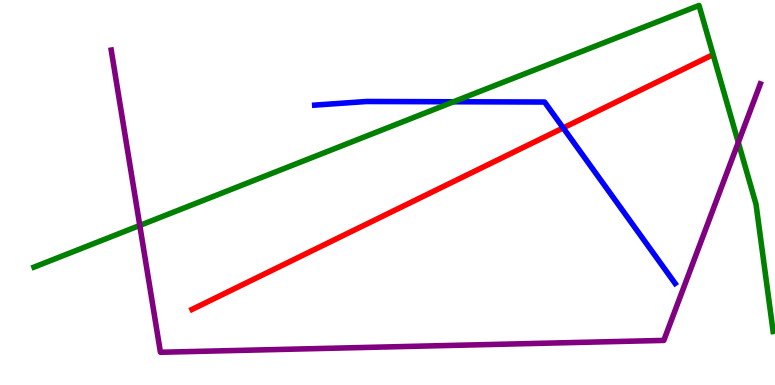[{'lines': ['blue', 'red'], 'intersections': [{'x': 7.27, 'y': 6.68}]}, {'lines': ['green', 'red'], 'intersections': []}, {'lines': ['purple', 'red'], 'intersections': []}, {'lines': ['blue', 'green'], 'intersections': [{'x': 5.85, 'y': 7.36}]}, {'lines': ['blue', 'purple'], 'intersections': []}, {'lines': ['green', 'purple'], 'intersections': [{'x': 1.8, 'y': 4.14}, {'x': 9.53, 'y': 6.3}]}]